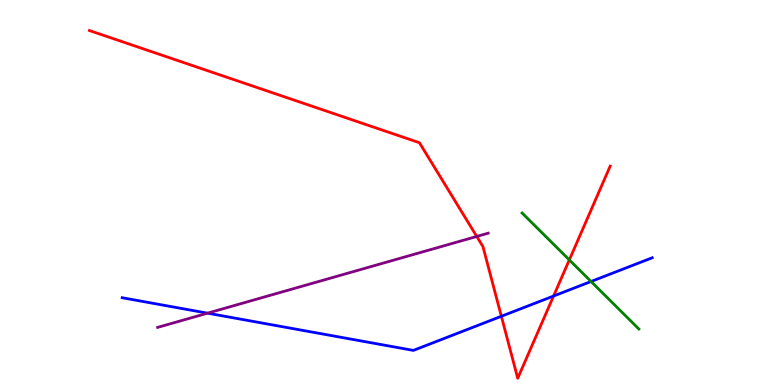[{'lines': ['blue', 'red'], 'intersections': [{'x': 6.47, 'y': 1.78}, {'x': 7.14, 'y': 2.31}]}, {'lines': ['green', 'red'], 'intersections': [{'x': 7.35, 'y': 3.25}]}, {'lines': ['purple', 'red'], 'intersections': [{'x': 6.15, 'y': 3.86}]}, {'lines': ['blue', 'green'], 'intersections': [{'x': 7.63, 'y': 2.69}]}, {'lines': ['blue', 'purple'], 'intersections': [{'x': 2.68, 'y': 1.87}]}, {'lines': ['green', 'purple'], 'intersections': []}]